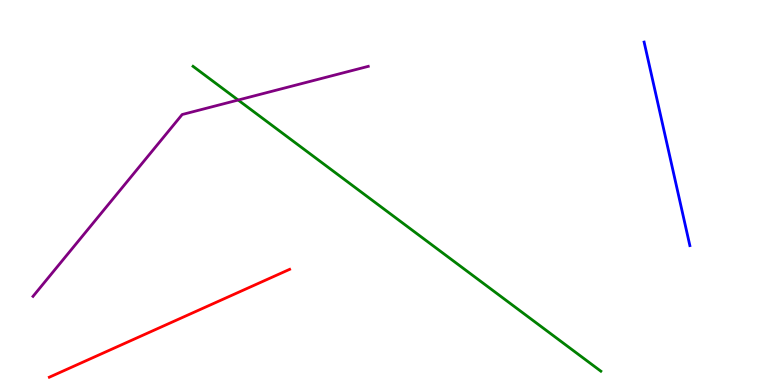[{'lines': ['blue', 'red'], 'intersections': []}, {'lines': ['green', 'red'], 'intersections': []}, {'lines': ['purple', 'red'], 'intersections': []}, {'lines': ['blue', 'green'], 'intersections': []}, {'lines': ['blue', 'purple'], 'intersections': []}, {'lines': ['green', 'purple'], 'intersections': [{'x': 3.07, 'y': 7.4}]}]